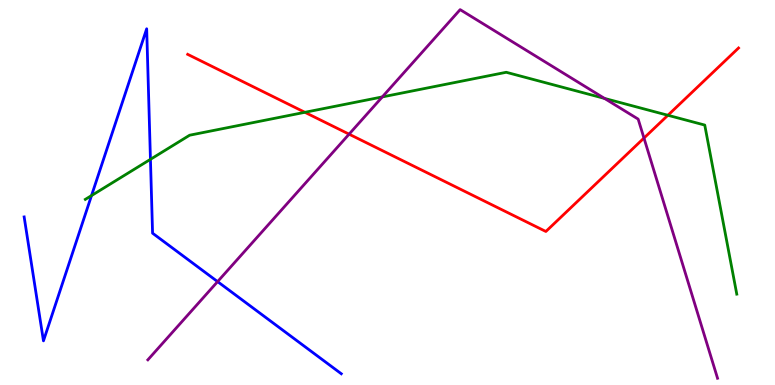[{'lines': ['blue', 'red'], 'intersections': []}, {'lines': ['green', 'red'], 'intersections': [{'x': 3.93, 'y': 7.08}, {'x': 8.62, 'y': 7.01}]}, {'lines': ['purple', 'red'], 'intersections': [{'x': 4.5, 'y': 6.52}, {'x': 8.31, 'y': 6.41}]}, {'lines': ['blue', 'green'], 'intersections': [{'x': 1.18, 'y': 4.92}, {'x': 1.94, 'y': 5.86}]}, {'lines': ['blue', 'purple'], 'intersections': [{'x': 2.81, 'y': 2.69}]}, {'lines': ['green', 'purple'], 'intersections': [{'x': 4.93, 'y': 7.48}, {'x': 7.8, 'y': 7.44}]}]